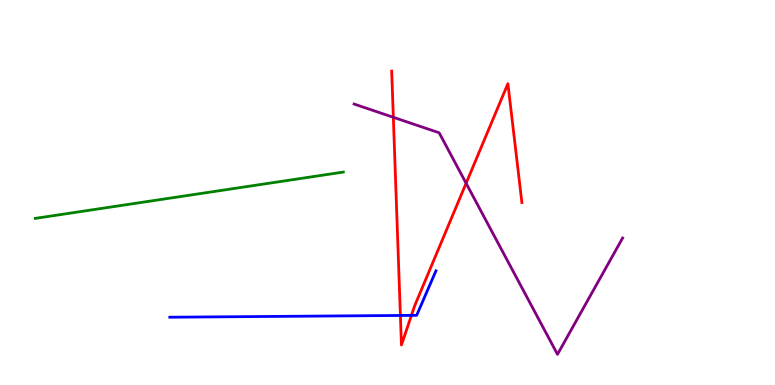[{'lines': ['blue', 'red'], 'intersections': [{'x': 5.17, 'y': 1.81}, {'x': 5.31, 'y': 1.81}]}, {'lines': ['green', 'red'], 'intersections': []}, {'lines': ['purple', 'red'], 'intersections': [{'x': 5.08, 'y': 6.95}, {'x': 6.01, 'y': 5.24}]}, {'lines': ['blue', 'green'], 'intersections': []}, {'lines': ['blue', 'purple'], 'intersections': []}, {'lines': ['green', 'purple'], 'intersections': []}]